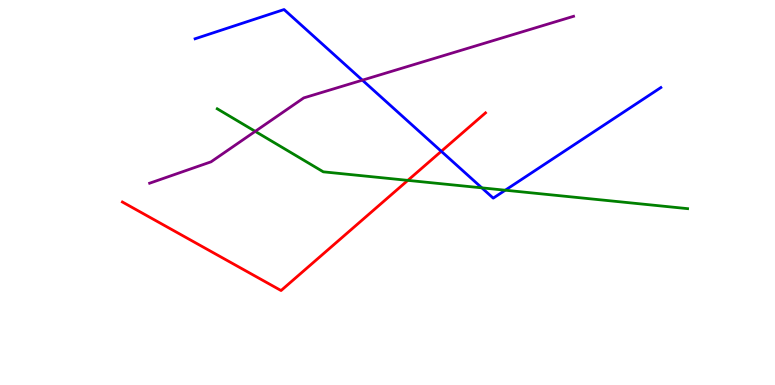[{'lines': ['blue', 'red'], 'intersections': [{'x': 5.69, 'y': 6.07}]}, {'lines': ['green', 'red'], 'intersections': [{'x': 5.26, 'y': 5.32}]}, {'lines': ['purple', 'red'], 'intersections': []}, {'lines': ['blue', 'green'], 'intersections': [{'x': 6.22, 'y': 5.12}, {'x': 6.52, 'y': 5.06}]}, {'lines': ['blue', 'purple'], 'intersections': [{'x': 4.68, 'y': 7.92}]}, {'lines': ['green', 'purple'], 'intersections': [{'x': 3.29, 'y': 6.59}]}]